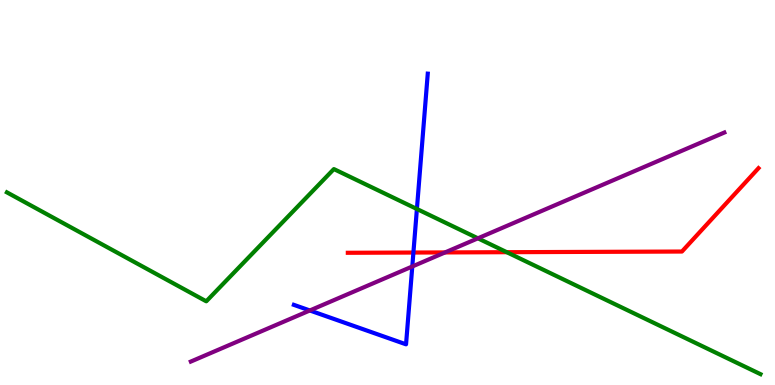[{'lines': ['blue', 'red'], 'intersections': [{'x': 5.33, 'y': 3.44}]}, {'lines': ['green', 'red'], 'intersections': [{'x': 6.54, 'y': 3.45}]}, {'lines': ['purple', 'red'], 'intersections': [{'x': 5.74, 'y': 3.44}]}, {'lines': ['blue', 'green'], 'intersections': [{'x': 5.38, 'y': 4.57}]}, {'lines': ['blue', 'purple'], 'intersections': [{'x': 4.0, 'y': 1.94}, {'x': 5.32, 'y': 3.08}]}, {'lines': ['green', 'purple'], 'intersections': [{'x': 6.17, 'y': 3.81}]}]